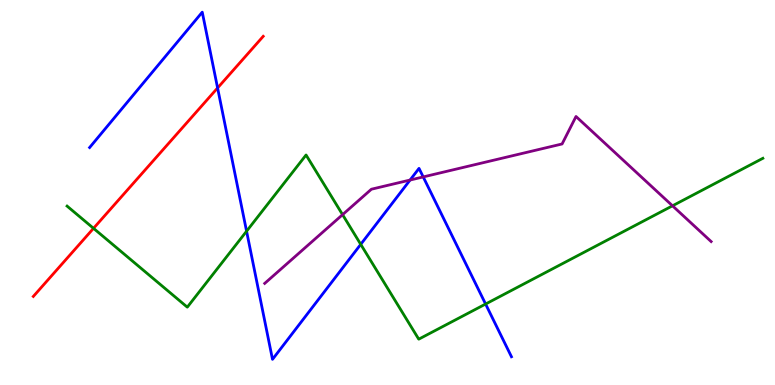[{'lines': ['blue', 'red'], 'intersections': [{'x': 2.81, 'y': 7.72}]}, {'lines': ['green', 'red'], 'intersections': [{'x': 1.21, 'y': 4.07}]}, {'lines': ['purple', 'red'], 'intersections': []}, {'lines': ['blue', 'green'], 'intersections': [{'x': 3.18, 'y': 3.99}, {'x': 4.65, 'y': 3.65}, {'x': 6.27, 'y': 2.1}]}, {'lines': ['blue', 'purple'], 'intersections': [{'x': 5.29, 'y': 5.32}, {'x': 5.46, 'y': 5.4}]}, {'lines': ['green', 'purple'], 'intersections': [{'x': 4.42, 'y': 4.42}, {'x': 8.68, 'y': 4.65}]}]